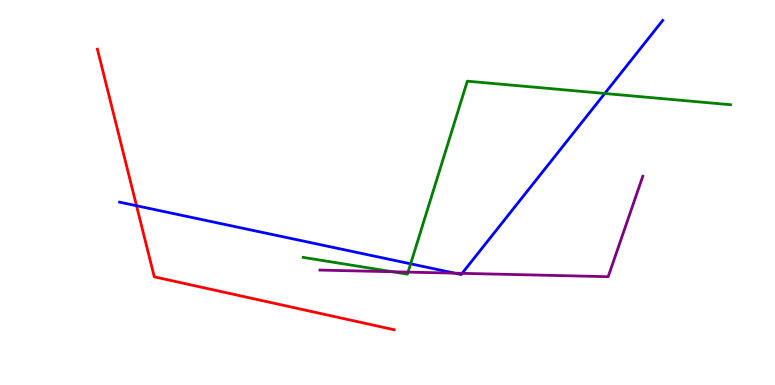[{'lines': ['blue', 'red'], 'intersections': [{'x': 1.76, 'y': 4.66}]}, {'lines': ['green', 'red'], 'intersections': []}, {'lines': ['purple', 'red'], 'intersections': []}, {'lines': ['blue', 'green'], 'intersections': [{'x': 5.3, 'y': 3.15}, {'x': 7.8, 'y': 7.57}]}, {'lines': ['blue', 'purple'], 'intersections': [{'x': 5.87, 'y': 2.9}, {'x': 5.96, 'y': 2.9}]}, {'lines': ['green', 'purple'], 'intersections': [{'x': 5.06, 'y': 2.94}, {'x': 5.27, 'y': 2.93}]}]